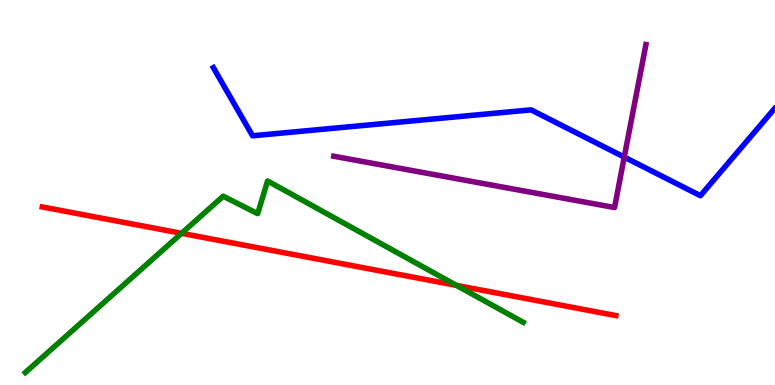[{'lines': ['blue', 'red'], 'intersections': []}, {'lines': ['green', 'red'], 'intersections': [{'x': 2.34, 'y': 3.94}, {'x': 5.89, 'y': 2.59}]}, {'lines': ['purple', 'red'], 'intersections': []}, {'lines': ['blue', 'green'], 'intersections': []}, {'lines': ['blue', 'purple'], 'intersections': [{'x': 8.05, 'y': 5.92}]}, {'lines': ['green', 'purple'], 'intersections': []}]